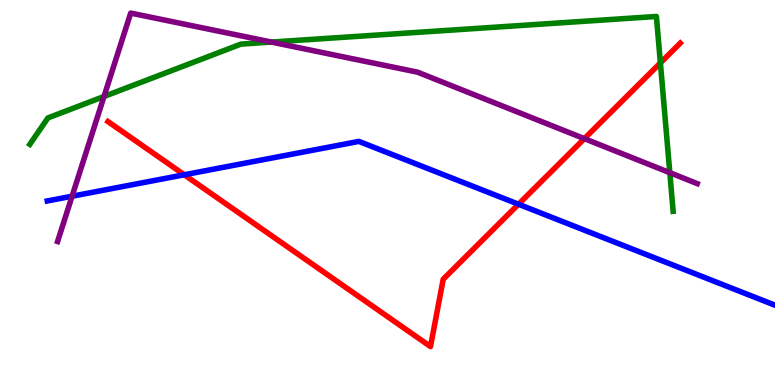[{'lines': ['blue', 'red'], 'intersections': [{'x': 2.38, 'y': 5.46}, {'x': 6.69, 'y': 4.7}]}, {'lines': ['green', 'red'], 'intersections': [{'x': 8.52, 'y': 8.37}]}, {'lines': ['purple', 'red'], 'intersections': [{'x': 7.54, 'y': 6.4}]}, {'lines': ['blue', 'green'], 'intersections': []}, {'lines': ['blue', 'purple'], 'intersections': [{'x': 0.93, 'y': 4.9}]}, {'lines': ['green', 'purple'], 'intersections': [{'x': 1.34, 'y': 7.49}, {'x': 3.5, 'y': 8.91}, {'x': 8.64, 'y': 5.51}]}]